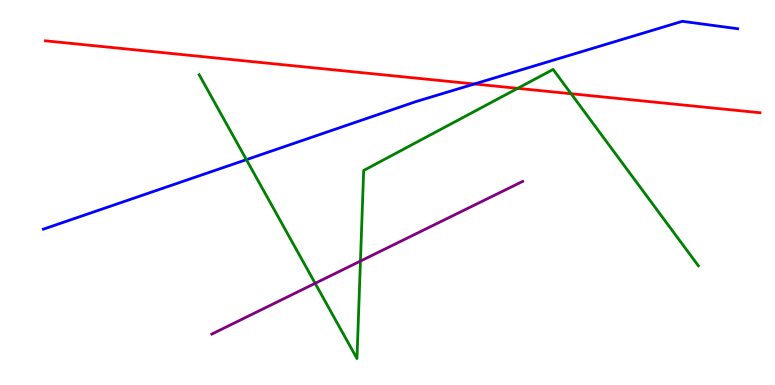[{'lines': ['blue', 'red'], 'intersections': [{'x': 6.12, 'y': 7.82}]}, {'lines': ['green', 'red'], 'intersections': [{'x': 6.68, 'y': 7.71}, {'x': 7.37, 'y': 7.57}]}, {'lines': ['purple', 'red'], 'intersections': []}, {'lines': ['blue', 'green'], 'intersections': [{'x': 3.18, 'y': 5.85}]}, {'lines': ['blue', 'purple'], 'intersections': []}, {'lines': ['green', 'purple'], 'intersections': [{'x': 4.07, 'y': 2.64}, {'x': 4.65, 'y': 3.22}]}]